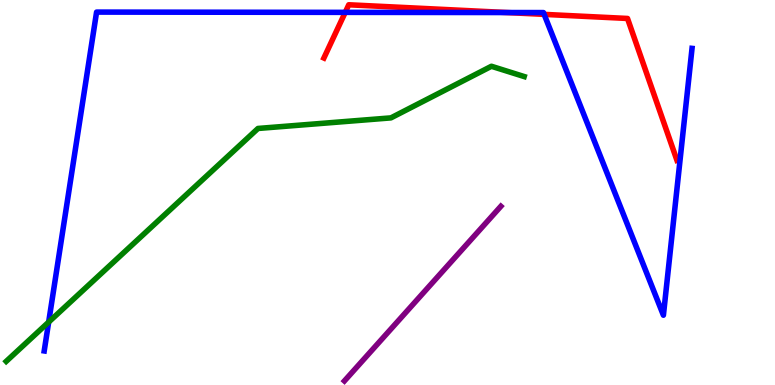[{'lines': ['blue', 'red'], 'intersections': [{'x': 4.45, 'y': 9.68}, {'x': 6.54, 'y': 9.67}, {'x': 7.02, 'y': 9.63}]}, {'lines': ['green', 'red'], 'intersections': []}, {'lines': ['purple', 'red'], 'intersections': []}, {'lines': ['blue', 'green'], 'intersections': [{'x': 0.628, 'y': 1.63}]}, {'lines': ['blue', 'purple'], 'intersections': []}, {'lines': ['green', 'purple'], 'intersections': []}]